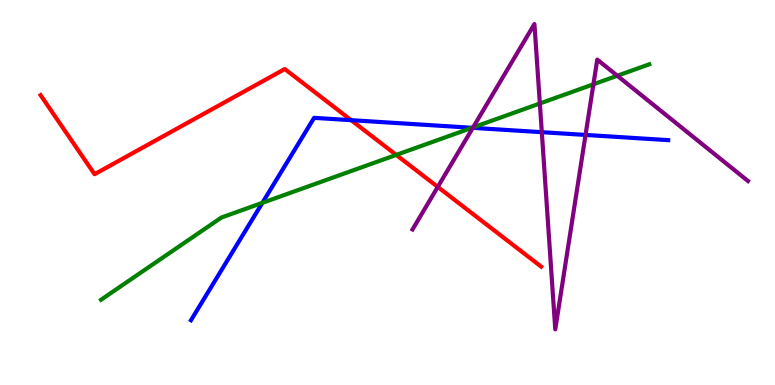[{'lines': ['blue', 'red'], 'intersections': [{'x': 4.53, 'y': 6.88}]}, {'lines': ['green', 'red'], 'intersections': [{'x': 5.11, 'y': 5.98}]}, {'lines': ['purple', 'red'], 'intersections': [{'x': 5.65, 'y': 5.14}]}, {'lines': ['blue', 'green'], 'intersections': [{'x': 3.39, 'y': 4.73}, {'x': 6.09, 'y': 6.68}]}, {'lines': ['blue', 'purple'], 'intersections': [{'x': 6.1, 'y': 6.68}, {'x': 6.99, 'y': 6.57}, {'x': 7.56, 'y': 6.5}]}, {'lines': ['green', 'purple'], 'intersections': [{'x': 6.1, 'y': 6.69}, {'x': 6.97, 'y': 7.31}, {'x': 7.66, 'y': 7.81}, {'x': 7.97, 'y': 8.03}]}]